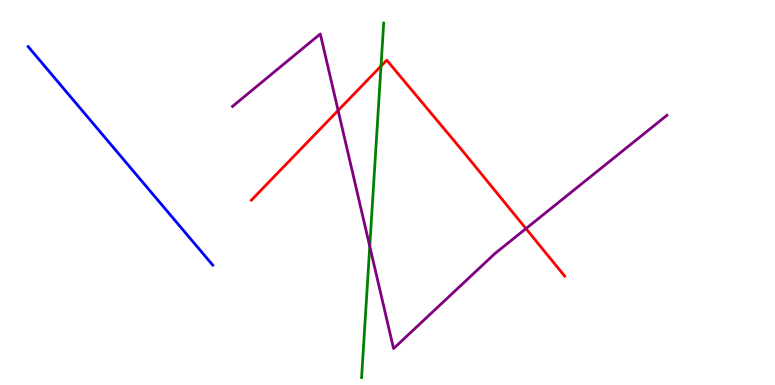[{'lines': ['blue', 'red'], 'intersections': []}, {'lines': ['green', 'red'], 'intersections': [{'x': 4.92, 'y': 8.28}]}, {'lines': ['purple', 'red'], 'intersections': [{'x': 4.36, 'y': 7.13}, {'x': 6.79, 'y': 4.06}]}, {'lines': ['blue', 'green'], 'intersections': []}, {'lines': ['blue', 'purple'], 'intersections': []}, {'lines': ['green', 'purple'], 'intersections': [{'x': 4.77, 'y': 3.6}]}]